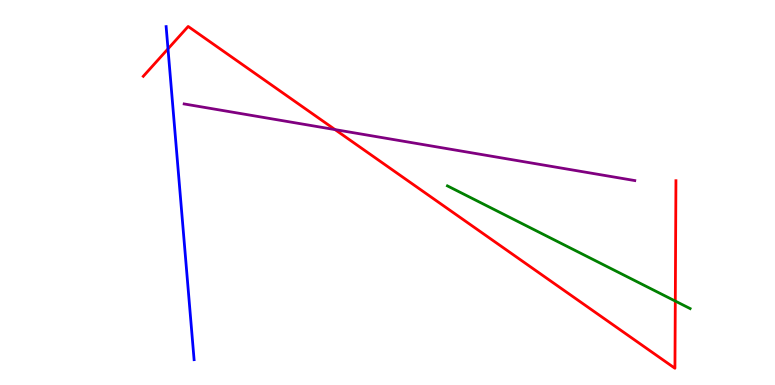[{'lines': ['blue', 'red'], 'intersections': [{'x': 2.17, 'y': 8.73}]}, {'lines': ['green', 'red'], 'intersections': [{'x': 8.71, 'y': 2.18}]}, {'lines': ['purple', 'red'], 'intersections': [{'x': 4.32, 'y': 6.63}]}, {'lines': ['blue', 'green'], 'intersections': []}, {'lines': ['blue', 'purple'], 'intersections': []}, {'lines': ['green', 'purple'], 'intersections': []}]